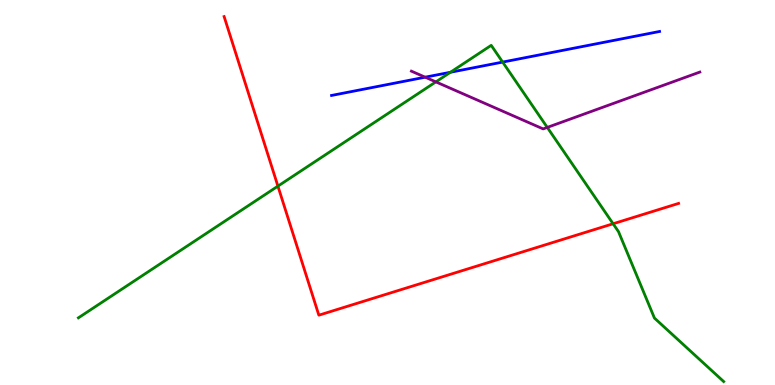[{'lines': ['blue', 'red'], 'intersections': []}, {'lines': ['green', 'red'], 'intersections': [{'x': 3.59, 'y': 5.17}, {'x': 7.91, 'y': 4.19}]}, {'lines': ['purple', 'red'], 'intersections': []}, {'lines': ['blue', 'green'], 'intersections': [{'x': 5.81, 'y': 8.12}, {'x': 6.49, 'y': 8.39}]}, {'lines': ['blue', 'purple'], 'intersections': [{'x': 5.49, 'y': 7.99}]}, {'lines': ['green', 'purple'], 'intersections': [{'x': 5.62, 'y': 7.87}, {'x': 7.06, 'y': 6.69}]}]